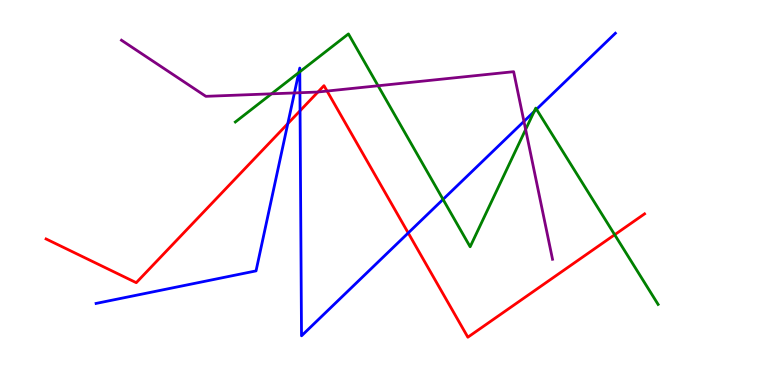[{'lines': ['blue', 'red'], 'intersections': [{'x': 3.71, 'y': 6.79}, {'x': 3.87, 'y': 7.12}, {'x': 5.27, 'y': 3.95}]}, {'lines': ['green', 'red'], 'intersections': [{'x': 7.93, 'y': 3.9}]}, {'lines': ['purple', 'red'], 'intersections': [{'x': 4.1, 'y': 7.61}, {'x': 4.22, 'y': 7.64}]}, {'lines': ['blue', 'green'], 'intersections': [{'x': 3.86, 'y': 8.11}, {'x': 3.87, 'y': 8.14}, {'x': 5.72, 'y': 4.82}, {'x': 6.89, 'y': 7.1}, {'x': 6.92, 'y': 7.16}]}, {'lines': ['blue', 'purple'], 'intersections': [{'x': 3.8, 'y': 7.59}, {'x': 3.87, 'y': 7.59}, {'x': 6.76, 'y': 6.85}]}, {'lines': ['green', 'purple'], 'intersections': [{'x': 3.5, 'y': 7.56}, {'x': 4.88, 'y': 7.77}, {'x': 6.78, 'y': 6.64}]}]